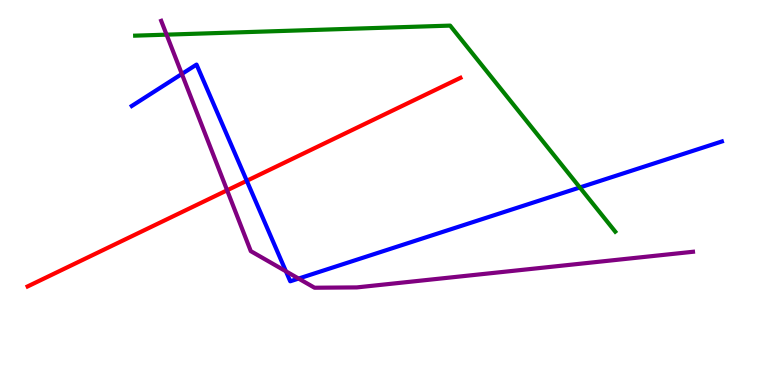[{'lines': ['blue', 'red'], 'intersections': [{'x': 3.18, 'y': 5.3}]}, {'lines': ['green', 'red'], 'intersections': []}, {'lines': ['purple', 'red'], 'intersections': [{'x': 2.93, 'y': 5.06}]}, {'lines': ['blue', 'green'], 'intersections': [{'x': 7.48, 'y': 5.13}]}, {'lines': ['blue', 'purple'], 'intersections': [{'x': 2.35, 'y': 8.08}, {'x': 3.69, 'y': 2.95}, {'x': 3.85, 'y': 2.76}]}, {'lines': ['green', 'purple'], 'intersections': [{'x': 2.15, 'y': 9.1}]}]